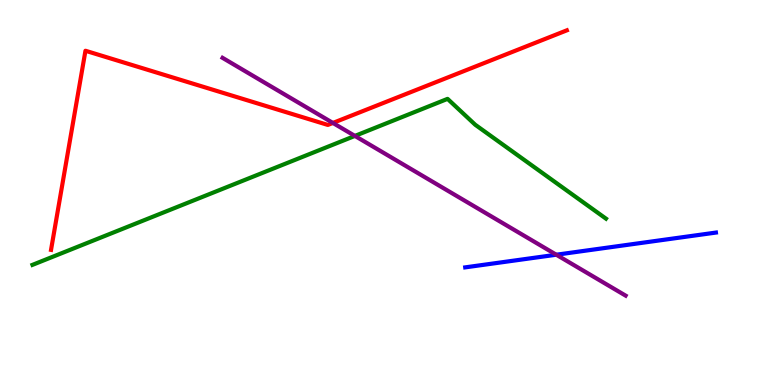[{'lines': ['blue', 'red'], 'intersections': []}, {'lines': ['green', 'red'], 'intersections': []}, {'lines': ['purple', 'red'], 'intersections': [{'x': 4.3, 'y': 6.81}]}, {'lines': ['blue', 'green'], 'intersections': []}, {'lines': ['blue', 'purple'], 'intersections': [{'x': 7.18, 'y': 3.38}]}, {'lines': ['green', 'purple'], 'intersections': [{'x': 4.58, 'y': 6.47}]}]